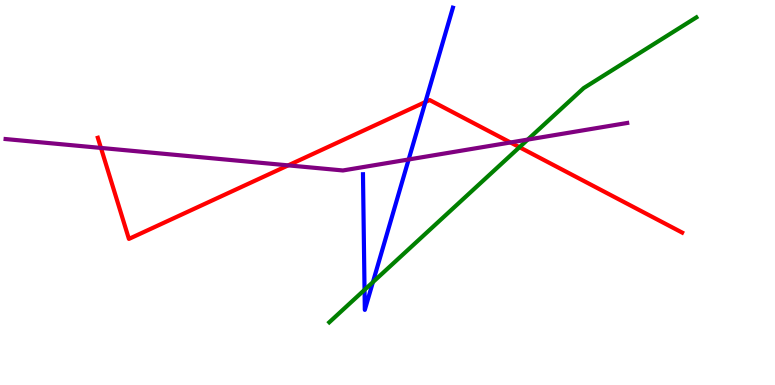[{'lines': ['blue', 'red'], 'intersections': [{'x': 5.49, 'y': 7.35}]}, {'lines': ['green', 'red'], 'intersections': [{'x': 6.7, 'y': 6.18}]}, {'lines': ['purple', 'red'], 'intersections': [{'x': 1.3, 'y': 6.16}, {'x': 3.72, 'y': 5.7}, {'x': 6.59, 'y': 6.3}]}, {'lines': ['blue', 'green'], 'intersections': [{'x': 4.7, 'y': 2.47}, {'x': 4.81, 'y': 2.67}]}, {'lines': ['blue', 'purple'], 'intersections': [{'x': 5.27, 'y': 5.86}]}, {'lines': ['green', 'purple'], 'intersections': [{'x': 6.81, 'y': 6.37}]}]